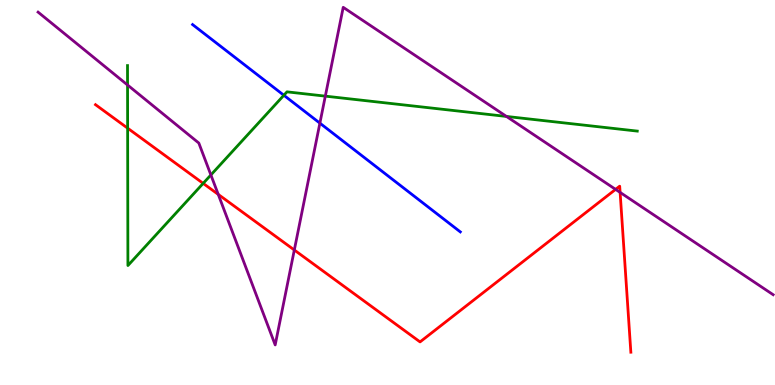[{'lines': ['blue', 'red'], 'intersections': []}, {'lines': ['green', 'red'], 'intersections': [{'x': 1.65, 'y': 6.67}, {'x': 2.62, 'y': 5.24}]}, {'lines': ['purple', 'red'], 'intersections': [{'x': 2.82, 'y': 4.95}, {'x': 3.8, 'y': 3.51}, {'x': 7.94, 'y': 5.08}, {'x': 8.0, 'y': 5.0}]}, {'lines': ['blue', 'green'], 'intersections': [{'x': 3.66, 'y': 7.53}]}, {'lines': ['blue', 'purple'], 'intersections': [{'x': 4.13, 'y': 6.8}]}, {'lines': ['green', 'purple'], 'intersections': [{'x': 1.65, 'y': 7.79}, {'x': 2.72, 'y': 5.46}, {'x': 4.2, 'y': 7.5}, {'x': 6.53, 'y': 6.98}]}]